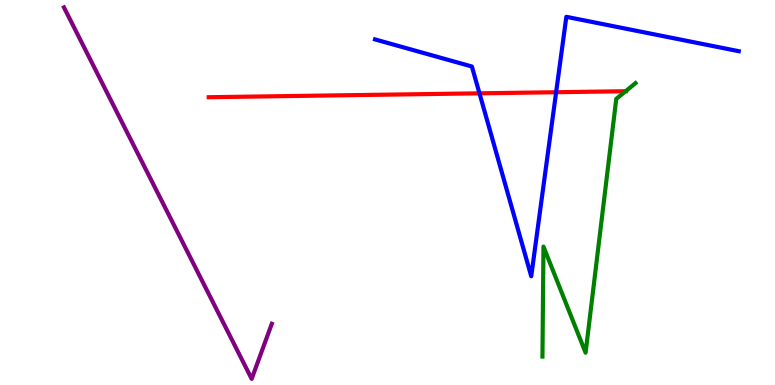[{'lines': ['blue', 'red'], 'intersections': [{'x': 6.19, 'y': 7.58}, {'x': 7.18, 'y': 7.6}]}, {'lines': ['green', 'red'], 'intersections': [{'x': 8.07, 'y': 7.63}]}, {'lines': ['purple', 'red'], 'intersections': []}, {'lines': ['blue', 'green'], 'intersections': []}, {'lines': ['blue', 'purple'], 'intersections': []}, {'lines': ['green', 'purple'], 'intersections': []}]